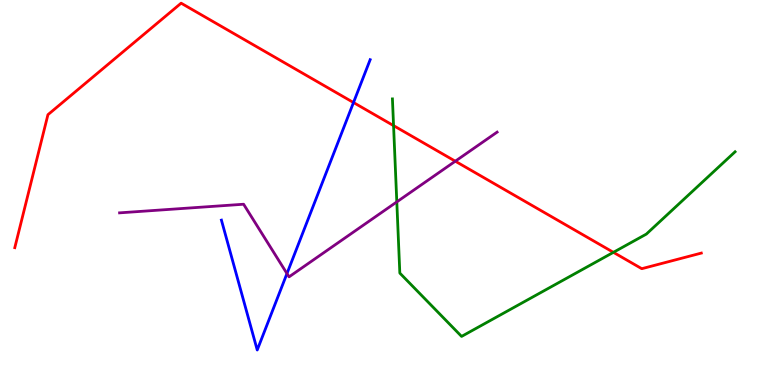[{'lines': ['blue', 'red'], 'intersections': [{'x': 4.56, 'y': 7.34}]}, {'lines': ['green', 'red'], 'intersections': [{'x': 5.08, 'y': 6.74}, {'x': 7.91, 'y': 3.45}]}, {'lines': ['purple', 'red'], 'intersections': [{'x': 5.87, 'y': 5.81}]}, {'lines': ['blue', 'green'], 'intersections': []}, {'lines': ['blue', 'purple'], 'intersections': [{'x': 3.7, 'y': 2.89}]}, {'lines': ['green', 'purple'], 'intersections': [{'x': 5.12, 'y': 4.76}]}]